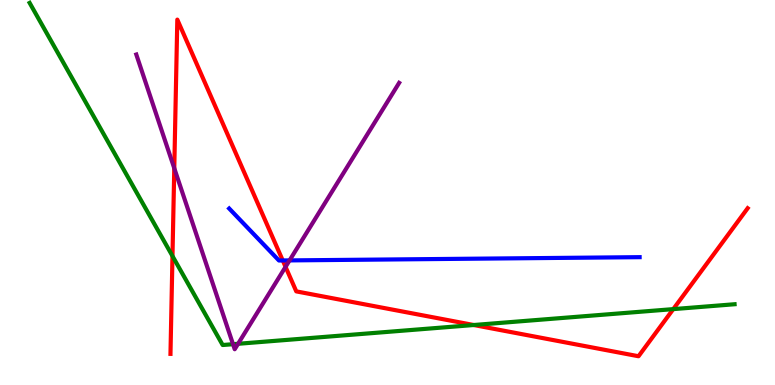[{'lines': ['blue', 'red'], 'intersections': [{'x': 3.65, 'y': 3.23}]}, {'lines': ['green', 'red'], 'intersections': [{'x': 2.23, 'y': 3.35}, {'x': 6.11, 'y': 1.56}, {'x': 8.69, 'y': 1.97}]}, {'lines': ['purple', 'red'], 'intersections': [{'x': 2.25, 'y': 5.63}, {'x': 3.68, 'y': 3.07}]}, {'lines': ['blue', 'green'], 'intersections': []}, {'lines': ['blue', 'purple'], 'intersections': [{'x': 3.74, 'y': 3.24}]}, {'lines': ['green', 'purple'], 'intersections': [{'x': 3.01, 'y': 1.06}, {'x': 3.07, 'y': 1.07}]}]